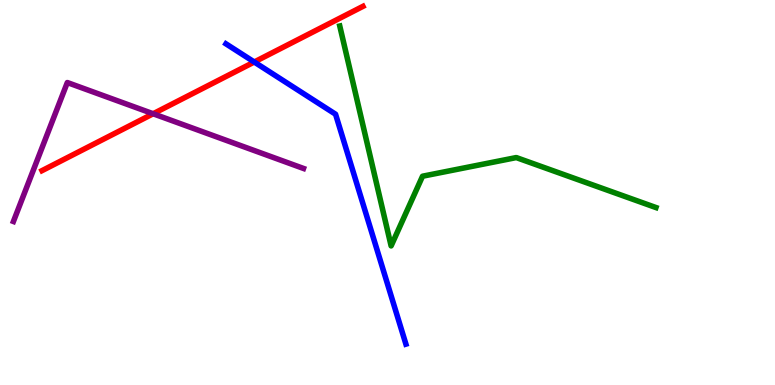[{'lines': ['blue', 'red'], 'intersections': [{'x': 3.28, 'y': 8.39}]}, {'lines': ['green', 'red'], 'intersections': []}, {'lines': ['purple', 'red'], 'intersections': [{'x': 1.98, 'y': 7.05}]}, {'lines': ['blue', 'green'], 'intersections': []}, {'lines': ['blue', 'purple'], 'intersections': []}, {'lines': ['green', 'purple'], 'intersections': []}]